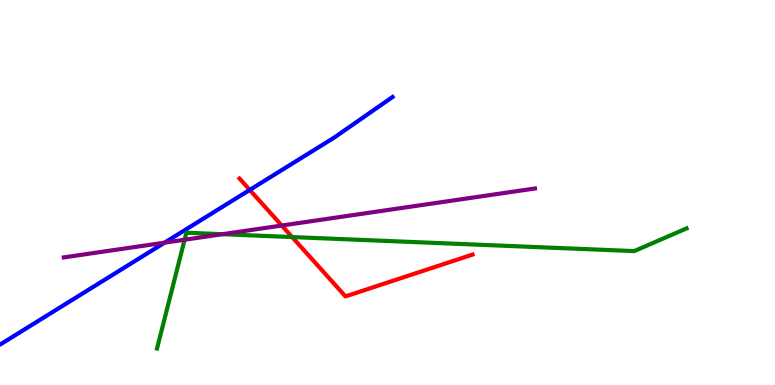[{'lines': ['blue', 'red'], 'intersections': [{'x': 3.22, 'y': 5.07}]}, {'lines': ['green', 'red'], 'intersections': [{'x': 3.77, 'y': 3.84}]}, {'lines': ['purple', 'red'], 'intersections': [{'x': 3.64, 'y': 4.14}]}, {'lines': ['blue', 'green'], 'intersections': []}, {'lines': ['blue', 'purple'], 'intersections': [{'x': 2.12, 'y': 3.7}]}, {'lines': ['green', 'purple'], 'intersections': [{'x': 2.38, 'y': 3.77}, {'x': 2.87, 'y': 3.92}]}]